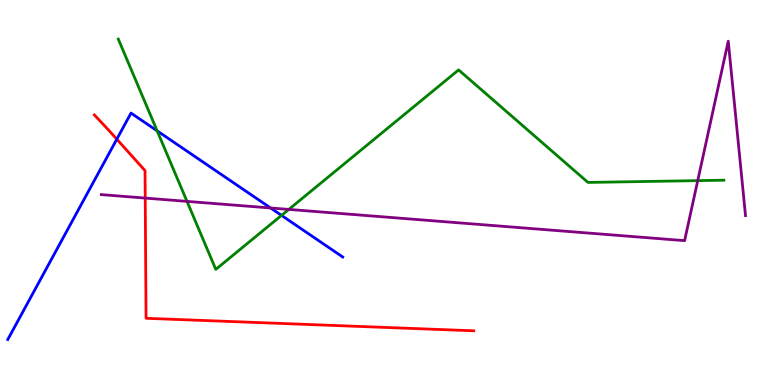[{'lines': ['blue', 'red'], 'intersections': [{'x': 1.51, 'y': 6.38}]}, {'lines': ['green', 'red'], 'intersections': []}, {'lines': ['purple', 'red'], 'intersections': [{'x': 1.87, 'y': 4.85}]}, {'lines': ['blue', 'green'], 'intersections': [{'x': 2.03, 'y': 6.6}, {'x': 3.63, 'y': 4.41}]}, {'lines': ['blue', 'purple'], 'intersections': [{'x': 3.49, 'y': 4.6}]}, {'lines': ['green', 'purple'], 'intersections': [{'x': 2.41, 'y': 4.77}, {'x': 3.73, 'y': 4.56}, {'x': 9.0, 'y': 5.31}]}]